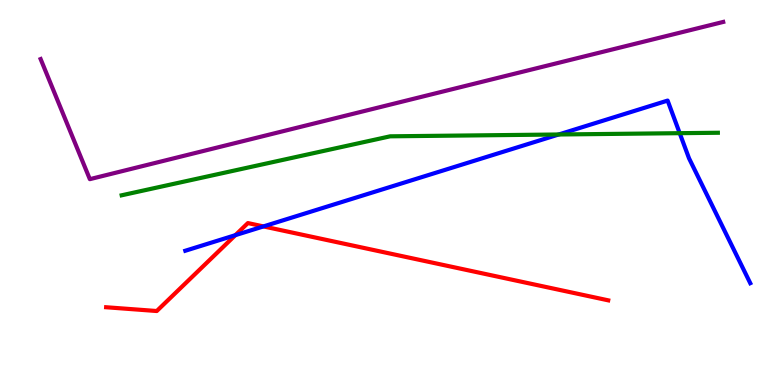[{'lines': ['blue', 'red'], 'intersections': [{'x': 3.04, 'y': 3.89}, {'x': 3.4, 'y': 4.12}]}, {'lines': ['green', 'red'], 'intersections': []}, {'lines': ['purple', 'red'], 'intersections': []}, {'lines': ['blue', 'green'], 'intersections': [{'x': 7.21, 'y': 6.51}, {'x': 8.77, 'y': 6.54}]}, {'lines': ['blue', 'purple'], 'intersections': []}, {'lines': ['green', 'purple'], 'intersections': []}]